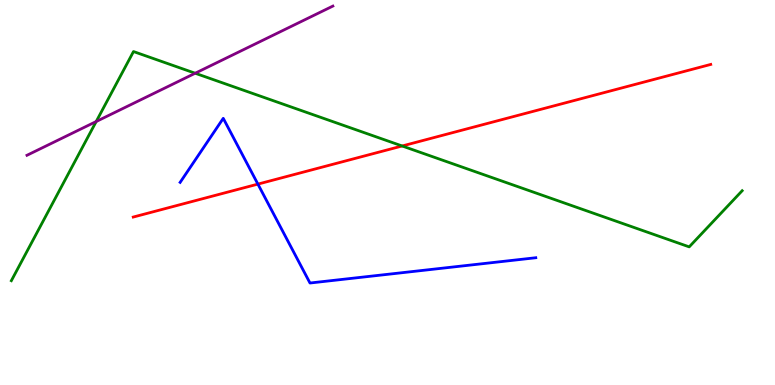[{'lines': ['blue', 'red'], 'intersections': [{'x': 3.33, 'y': 5.22}]}, {'lines': ['green', 'red'], 'intersections': [{'x': 5.19, 'y': 6.21}]}, {'lines': ['purple', 'red'], 'intersections': []}, {'lines': ['blue', 'green'], 'intersections': []}, {'lines': ['blue', 'purple'], 'intersections': []}, {'lines': ['green', 'purple'], 'intersections': [{'x': 1.24, 'y': 6.84}, {'x': 2.52, 'y': 8.1}]}]